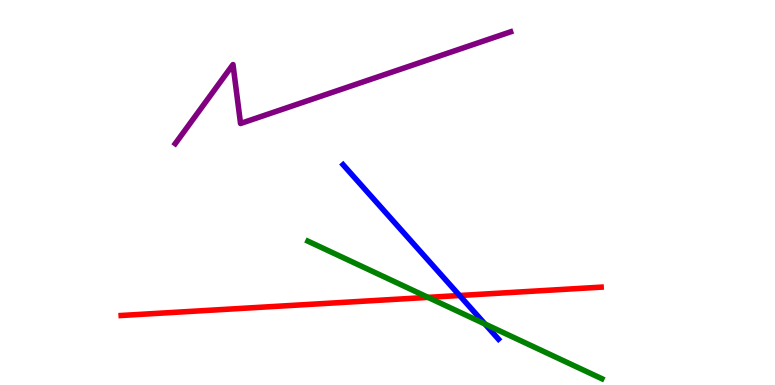[{'lines': ['blue', 'red'], 'intersections': [{'x': 5.93, 'y': 2.32}]}, {'lines': ['green', 'red'], 'intersections': [{'x': 5.52, 'y': 2.28}]}, {'lines': ['purple', 'red'], 'intersections': []}, {'lines': ['blue', 'green'], 'intersections': [{'x': 6.26, 'y': 1.58}]}, {'lines': ['blue', 'purple'], 'intersections': []}, {'lines': ['green', 'purple'], 'intersections': []}]